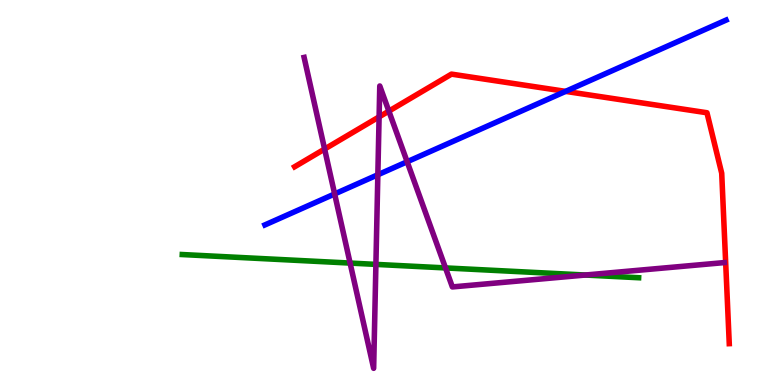[{'lines': ['blue', 'red'], 'intersections': [{'x': 7.3, 'y': 7.63}]}, {'lines': ['green', 'red'], 'intersections': []}, {'lines': ['purple', 'red'], 'intersections': [{'x': 4.19, 'y': 6.13}, {'x': 4.89, 'y': 6.96}, {'x': 5.02, 'y': 7.11}]}, {'lines': ['blue', 'green'], 'intersections': []}, {'lines': ['blue', 'purple'], 'intersections': [{'x': 4.32, 'y': 4.96}, {'x': 4.88, 'y': 5.46}, {'x': 5.25, 'y': 5.8}]}, {'lines': ['green', 'purple'], 'intersections': [{'x': 4.52, 'y': 3.17}, {'x': 4.85, 'y': 3.13}, {'x': 5.75, 'y': 3.04}, {'x': 7.55, 'y': 2.86}]}]